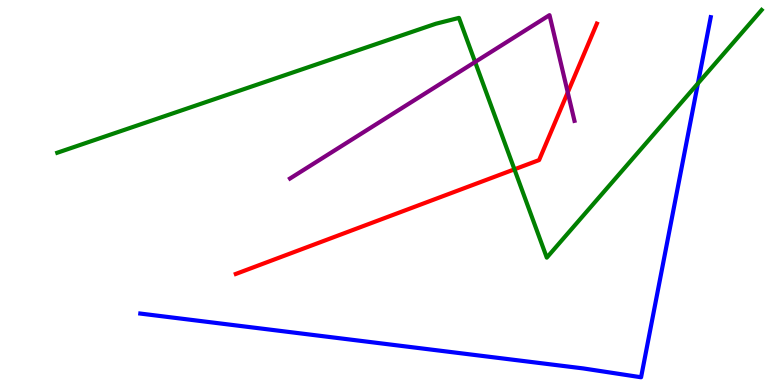[{'lines': ['blue', 'red'], 'intersections': []}, {'lines': ['green', 'red'], 'intersections': [{'x': 6.64, 'y': 5.6}]}, {'lines': ['purple', 'red'], 'intersections': [{'x': 7.33, 'y': 7.6}]}, {'lines': ['blue', 'green'], 'intersections': [{'x': 9.01, 'y': 7.83}]}, {'lines': ['blue', 'purple'], 'intersections': []}, {'lines': ['green', 'purple'], 'intersections': [{'x': 6.13, 'y': 8.39}]}]